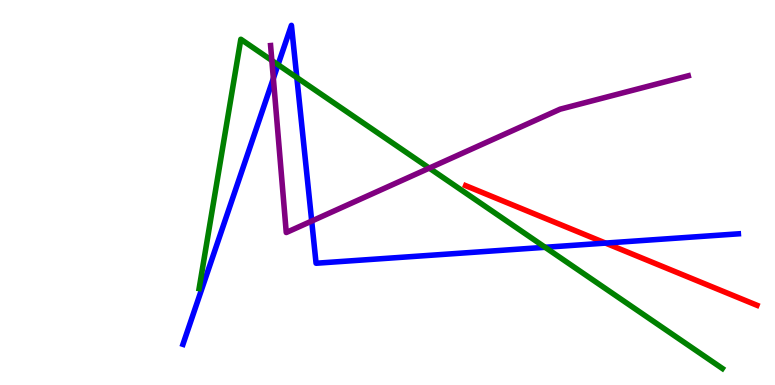[{'lines': ['blue', 'red'], 'intersections': [{'x': 7.81, 'y': 3.69}]}, {'lines': ['green', 'red'], 'intersections': []}, {'lines': ['purple', 'red'], 'intersections': []}, {'lines': ['blue', 'green'], 'intersections': [{'x': 3.59, 'y': 8.32}, {'x': 3.83, 'y': 7.99}, {'x': 7.03, 'y': 3.58}]}, {'lines': ['blue', 'purple'], 'intersections': [{'x': 3.53, 'y': 7.96}, {'x': 4.02, 'y': 4.26}]}, {'lines': ['green', 'purple'], 'intersections': [{'x': 3.51, 'y': 8.43}, {'x': 5.54, 'y': 5.63}]}]